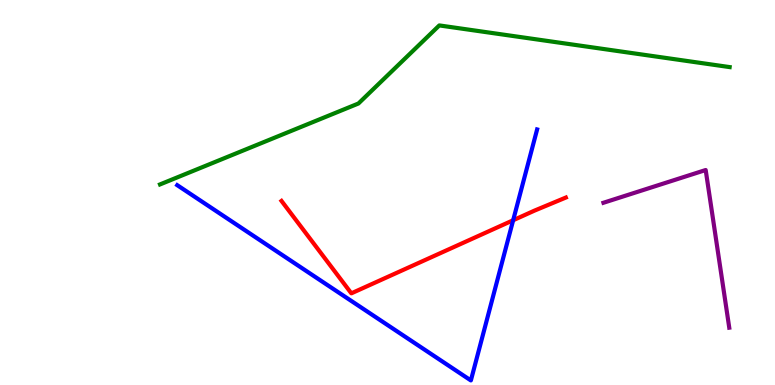[{'lines': ['blue', 'red'], 'intersections': [{'x': 6.62, 'y': 4.28}]}, {'lines': ['green', 'red'], 'intersections': []}, {'lines': ['purple', 'red'], 'intersections': []}, {'lines': ['blue', 'green'], 'intersections': []}, {'lines': ['blue', 'purple'], 'intersections': []}, {'lines': ['green', 'purple'], 'intersections': []}]